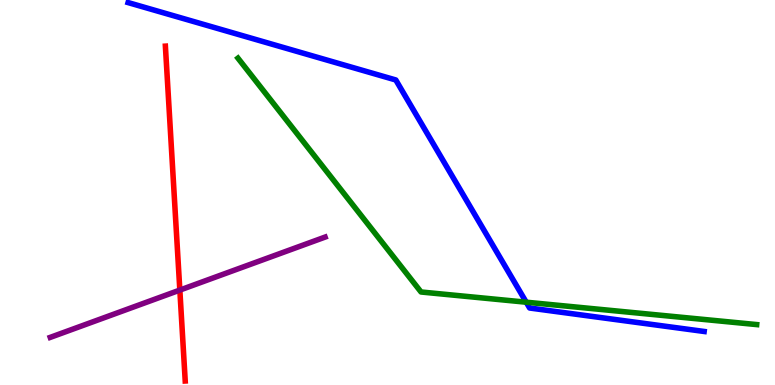[{'lines': ['blue', 'red'], 'intersections': []}, {'lines': ['green', 'red'], 'intersections': []}, {'lines': ['purple', 'red'], 'intersections': [{'x': 2.32, 'y': 2.47}]}, {'lines': ['blue', 'green'], 'intersections': [{'x': 6.79, 'y': 2.15}]}, {'lines': ['blue', 'purple'], 'intersections': []}, {'lines': ['green', 'purple'], 'intersections': []}]